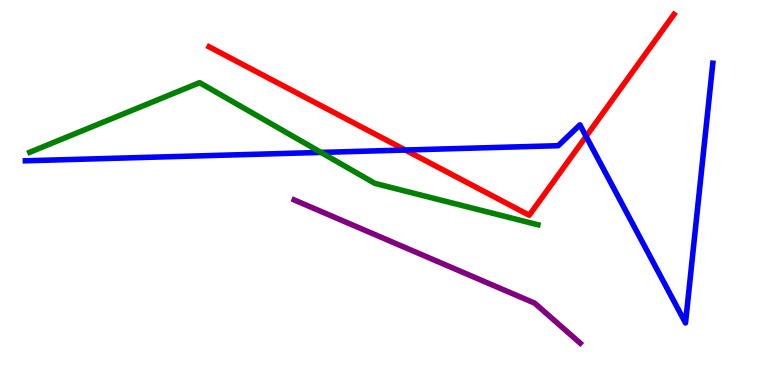[{'lines': ['blue', 'red'], 'intersections': [{'x': 5.23, 'y': 6.1}, {'x': 7.56, 'y': 6.46}]}, {'lines': ['green', 'red'], 'intersections': []}, {'lines': ['purple', 'red'], 'intersections': []}, {'lines': ['blue', 'green'], 'intersections': [{'x': 4.14, 'y': 6.04}]}, {'lines': ['blue', 'purple'], 'intersections': []}, {'lines': ['green', 'purple'], 'intersections': []}]